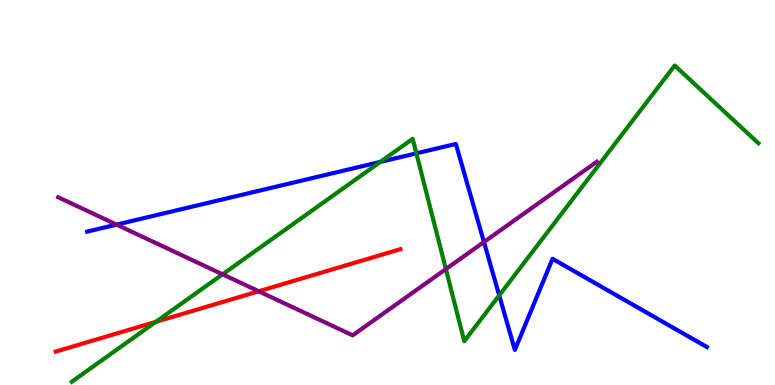[{'lines': ['blue', 'red'], 'intersections': []}, {'lines': ['green', 'red'], 'intersections': [{'x': 2.01, 'y': 1.64}]}, {'lines': ['purple', 'red'], 'intersections': [{'x': 3.34, 'y': 2.43}]}, {'lines': ['blue', 'green'], 'intersections': [{'x': 4.91, 'y': 5.79}, {'x': 5.37, 'y': 6.02}, {'x': 6.44, 'y': 2.33}]}, {'lines': ['blue', 'purple'], 'intersections': [{'x': 1.5, 'y': 4.17}, {'x': 6.24, 'y': 3.71}]}, {'lines': ['green', 'purple'], 'intersections': [{'x': 2.87, 'y': 2.87}, {'x': 5.75, 'y': 3.01}]}]